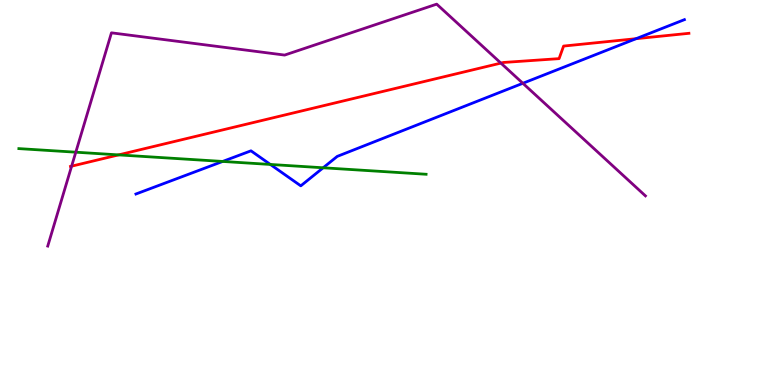[{'lines': ['blue', 'red'], 'intersections': [{'x': 8.21, 'y': 9.0}]}, {'lines': ['green', 'red'], 'intersections': [{'x': 1.53, 'y': 5.98}]}, {'lines': ['purple', 'red'], 'intersections': [{'x': 0.924, 'y': 5.68}, {'x': 6.46, 'y': 8.36}]}, {'lines': ['blue', 'green'], 'intersections': [{'x': 2.87, 'y': 5.81}, {'x': 3.49, 'y': 5.73}, {'x': 4.17, 'y': 5.64}]}, {'lines': ['blue', 'purple'], 'intersections': [{'x': 6.75, 'y': 7.84}]}, {'lines': ['green', 'purple'], 'intersections': [{'x': 0.978, 'y': 6.05}]}]